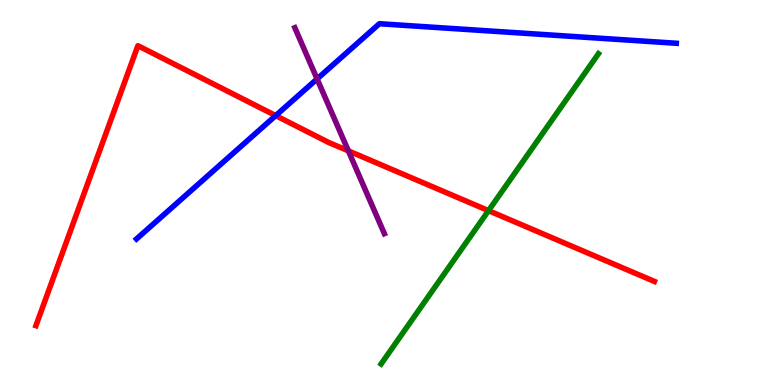[{'lines': ['blue', 'red'], 'intersections': [{'x': 3.56, 'y': 7.0}]}, {'lines': ['green', 'red'], 'intersections': [{'x': 6.3, 'y': 4.53}]}, {'lines': ['purple', 'red'], 'intersections': [{'x': 4.49, 'y': 6.08}]}, {'lines': ['blue', 'green'], 'intersections': []}, {'lines': ['blue', 'purple'], 'intersections': [{'x': 4.09, 'y': 7.95}]}, {'lines': ['green', 'purple'], 'intersections': []}]